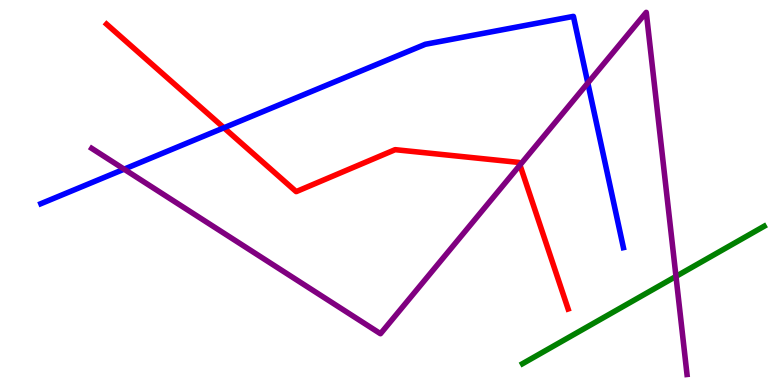[{'lines': ['blue', 'red'], 'intersections': [{'x': 2.89, 'y': 6.68}]}, {'lines': ['green', 'red'], 'intersections': []}, {'lines': ['purple', 'red'], 'intersections': [{'x': 6.71, 'y': 5.71}]}, {'lines': ['blue', 'green'], 'intersections': []}, {'lines': ['blue', 'purple'], 'intersections': [{'x': 1.6, 'y': 5.61}, {'x': 7.58, 'y': 7.84}]}, {'lines': ['green', 'purple'], 'intersections': [{'x': 8.72, 'y': 2.82}]}]